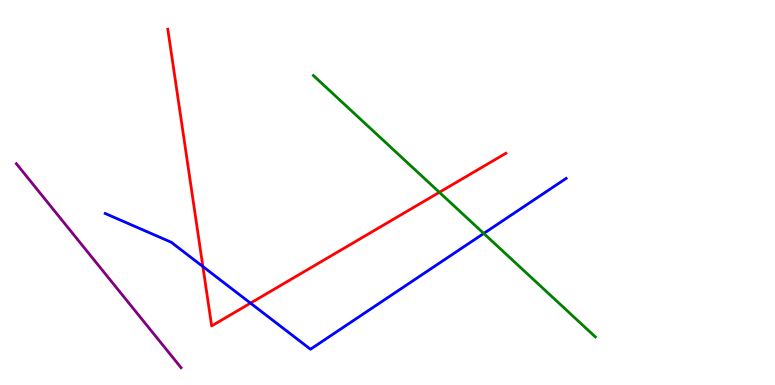[{'lines': ['blue', 'red'], 'intersections': [{'x': 2.62, 'y': 3.08}, {'x': 3.23, 'y': 2.13}]}, {'lines': ['green', 'red'], 'intersections': [{'x': 5.67, 'y': 5.0}]}, {'lines': ['purple', 'red'], 'intersections': []}, {'lines': ['blue', 'green'], 'intersections': [{'x': 6.24, 'y': 3.94}]}, {'lines': ['blue', 'purple'], 'intersections': []}, {'lines': ['green', 'purple'], 'intersections': []}]